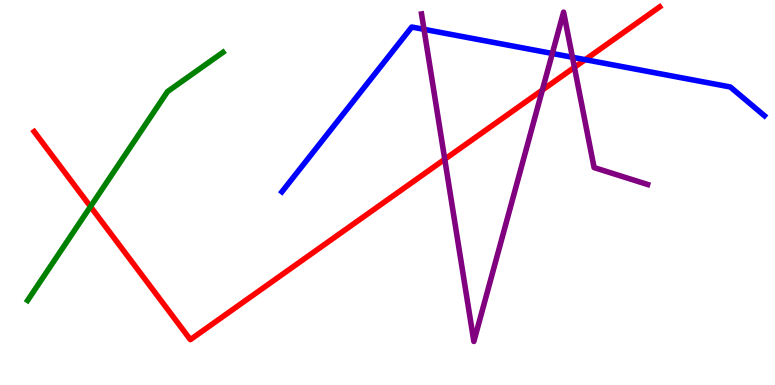[{'lines': ['blue', 'red'], 'intersections': [{'x': 7.55, 'y': 8.45}]}, {'lines': ['green', 'red'], 'intersections': [{'x': 1.17, 'y': 4.63}]}, {'lines': ['purple', 'red'], 'intersections': [{'x': 5.74, 'y': 5.86}, {'x': 7.0, 'y': 7.66}, {'x': 7.41, 'y': 8.25}]}, {'lines': ['blue', 'green'], 'intersections': []}, {'lines': ['blue', 'purple'], 'intersections': [{'x': 5.47, 'y': 9.24}, {'x': 7.13, 'y': 8.61}, {'x': 7.39, 'y': 8.51}]}, {'lines': ['green', 'purple'], 'intersections': []}]